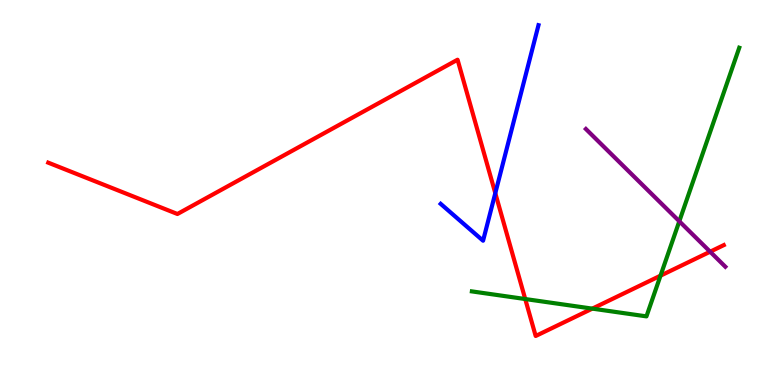[{'lines': ['blue', 'red'], 'intersections': [{'x': 6.39, 'y': 4.98}]}, {'lines': ['green', 'red'], 'intersections': [{'x': 6.78, 'y': 2.23}, {'x': 7.64, 'y': 1.98}, {'x': 8.52, 'y': 2.84}]}, {'lines': ['purple', 'red'], 'intersections': [{'x': 9.16, 'y': 3.46}]}, {'lines': ['blue', 'green'], 'intersections': []}, {'lines': ['blue', 'purple'], 'intersections': []}, {'lines': ['green', 'purple'], 'intersections': [{'x': 8.77, 'y': 4.25}]}]